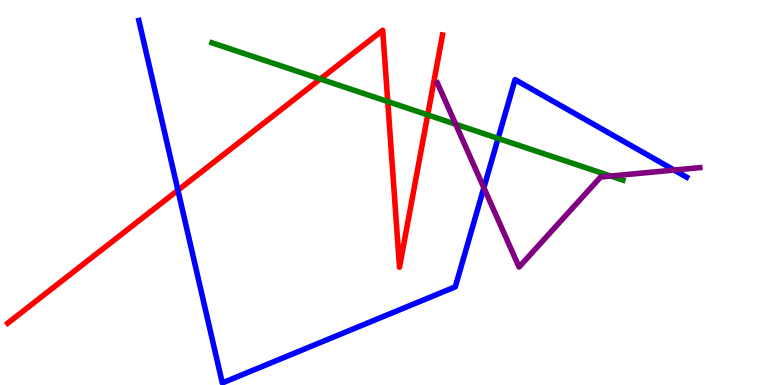[{'lines': ['blue', 'red'], 'intersections': [{'x': 2.3, 'y': 5.06}]}, {'lines': ['green', 'red'], 'intersections': [{'x': 4.13, 'y': 7.95}, {'x': 5.0, 'y': 7.36}, {'x': 5.52, 'y': 7.02}]}, {'lines': ['purple', 'red'], 'intersections': []}, {'lines': ['blue', 'green'], 'intersections': [{'x': 6.43, 'y': 6.4}]}, {'lines': ['blue', 'purple'], 'intersections': [{'x': 6.24, 'y': 5.12}, {'x': 8.7, 'y': 5.58}]}, {'lines': ['green', 'purple'], 'intersections': [{'x': 5.88, 'y': 6.77}, {'x': 7.88, 'y': 5.43}]}]